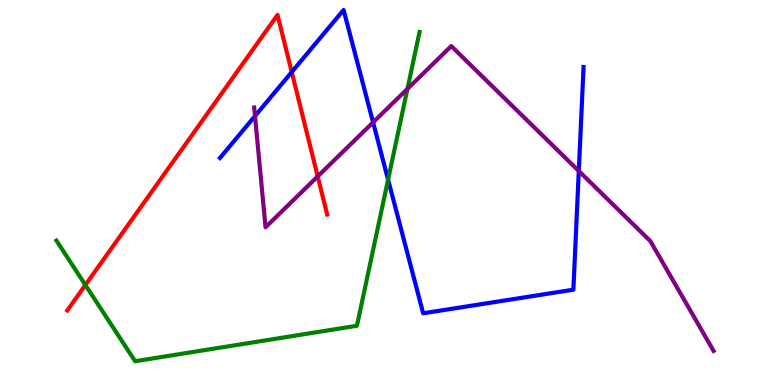[{'lines': ['blue', 'red'], 'intersections': [{'x': 3.76, 'y': 8.13}]}, {'lines': ['green', 'red'], 'intersections': [{'x': 1.1, 'y': 2.6}]}, {'lines': ['purple', 'red'], 'intersections': [{'x': 4.1, 'y': 5.42}]}, {'lines': ['blue', 'green'], 'intersections': [{'x': 5.01, 'y': 5.34}]}, {'lines': ['blue', 'purple'], 'intersections': [{'x': 3.29, 'y': 6.99}, {'x': 4.81, 'y': 6.82}, {'x': 7.47, 'y': 5.56}]}, {'lines': ['green', 'purple'], 'intersections': [{'x': 5.26, 'y': 7.69}]}]